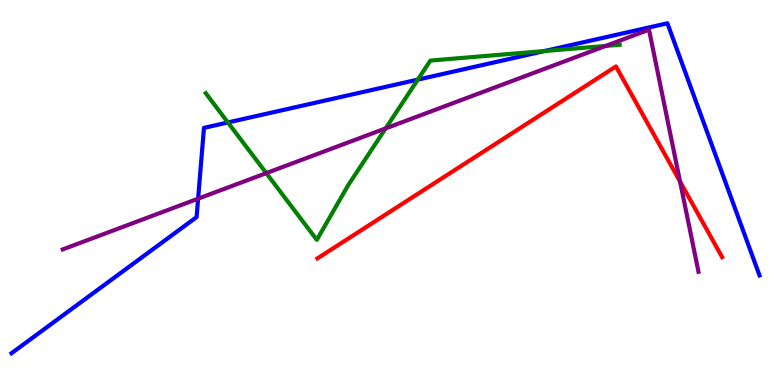[{'lines': ['blue', 'red'], 'intersections': []}, {'lines': ['green', 'red'], 'intersections': []}, {'lines': ['purple', 'red'], 'intersections': [{'x': 8.77, 'y': 5.28}]}, {'lines': ['blue', 'green'], 'intersections': [{'x': 2.94, 'y': 6.82}, {'x': 5.39, 'y': 7.93}, {'x': 7.02, 'y': 8.67}]}, {'lines': ['blue', 'purple'], 'intersections': [{'x': 2.56, 'y': 4.84}]}, {'lines': ['green', 'purple'], 'intersections': [{'x': 3.44, 'y': 5.5}, {'x': 4.98, 'y': 6.67}, {'x': 7.82, 'y': 8.81}]}]